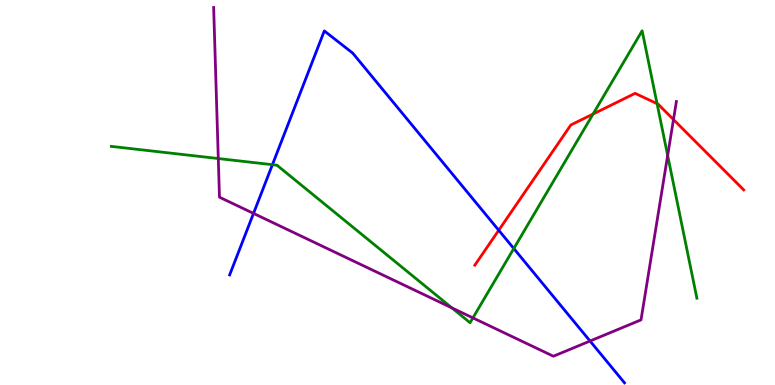[{'lines': ['blue', 'red'], 'intersections': [{'x': 6.44, 'y': 4.02}]}, {'lines': ['green', 'red'], 'intersections': [{'x': 7.65, 'y': 7.04}, {'x': 8.48, 'y': 7.31}]}, {'lines': ['purple', 'red'], 'intersections': [{'x': 8.69, 'y': 6.89}]}, {'lines': ['blue', 'green'], 'intersections': [{'x': 3.51, 'y': 5.72}, {'x': 6.63, 'y': 3.54}]}, {'lines': ['blue', 'purple'], 'intersections': [{'x': 3.27, 'y': 4.46}, {'x': 7.61, 'y': 1.14}]}, {'lines': ['green', 'purple'], 'intersections': [{'x': 2.82, 'y': 5.88}, {'x': 5.83, 'y': 2.0}, {'x': 6.1, 'y': 1.74}, {'x': 8.61, 'y': 5.96}]}]